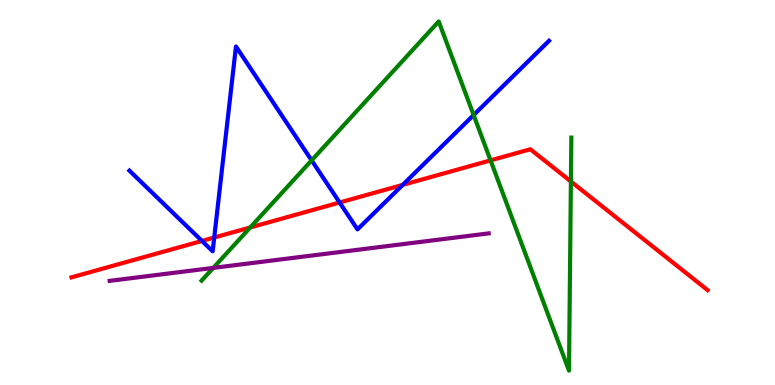[{'lines': ['blue', 'red'], 'intersections': [{'x': 2.61, 'y': 3.74}, {'x': 2.76, 'y': 3.83}, {'x': 4.38, 'y': 4.74}, {'x': 5.2, 'y': 5.2}]}, {'lines': ['green', 'red'], 'intersections': [{'x': 3.23, 'y': 4.09}, {'x': 6.33, 'y': 5.83}, {'x': 7.37, 'y': 5.29}]}, {'lines': ['purple', 'red'], 'intersections': []}, {'lines': ['blue', 'green'], 'intersections': [{'x': 4.02, 'y': 5.83}, {'x': 6.11, 'y': 7.01}]}, {'lines': ['blue', 'purple'], 'intersections': []}, {'lines': ['green', 'purple'], 'intersections': [{'x': 2.75, 'y': 3.04}]}]